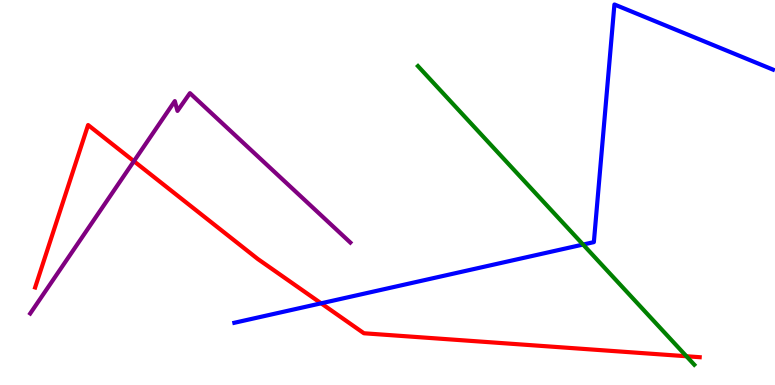[{'lines': ['blue', 'red'], 'intersections': [{'x': 4.14, 'y': 2.12}]}, {'lines': ['green', 'red'], 'intersections': [{'x': 8.86, 'y': 0.747}]}, {'lines': ['purple', 'red'], 'intersections': [{'x': 1.73, 'y': 5.81}]}, {'lines': ['blue', 'green'], 'intersections': [{'x': 7.52, 'y': 3.65}]}, {'lines': ['blue', 'purple'], 'intersections': []}, {'lines': ['green', 'purple'], 'intersections': []}]